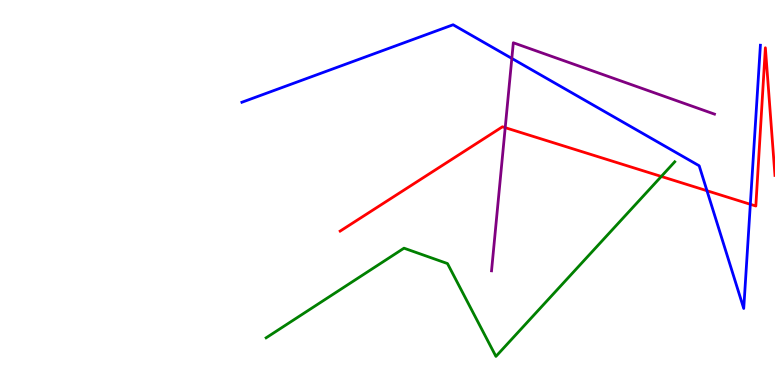[{'lines': ['blue', 'red'], 'intersections': [{'x': 9.12, 'y': 5.05}, {'x': 9.68, 'y': 4.69}]}, {'lines': ['green', 'red'], 'intersections': [{'x': 8.53, 'y': 5.42}]}, {'lines': ['purple', 'red'], 'intersections': [{'x': 6.52, 'y': 6.68}]}, {'lines': ['blue', 'green'], 'intersections': []}, {'lines': ['blue', 'purple'], 'intersections': [{'x': 6.6, 'y': 8.48}]}, {'lines': ['green', 'purple'], 'intersections': []}]